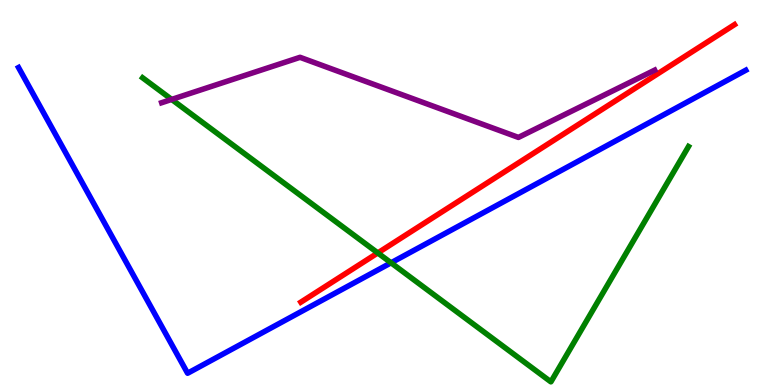[{'lines': ['blue', 'red'], 'intersections': []}, {'lines': ['green', 'red'], 'intersections': [{'x': 4.87, 'y': 3.43}]}, {'lines': ['purple', 'red'], 'intersections': []}, {'lines': ['blue', 'green'], 'intersections': [{'x': 5.05, 'y': 3.17}]}, {'lines': ['blue', 'purple'], 'intersections': []}, {'lines': ['green', 'purple'], 'intersections': [{'x': 2.21, 'y': 7.42}]}]